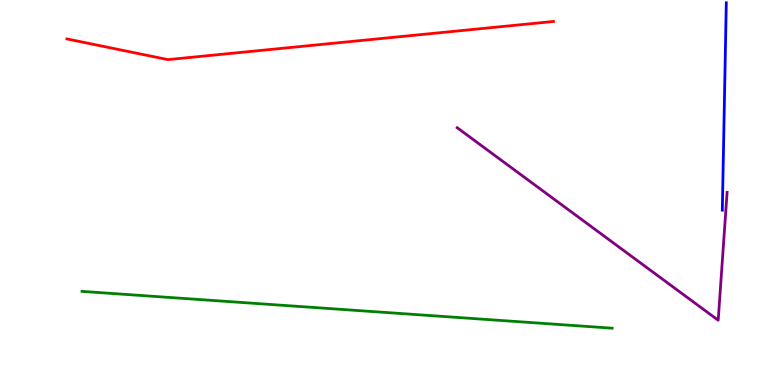[{'lines': ['blue', 'red'], 'intersections': []}, {'lines': ['green', 'red'], 'intersections': []}, {'lines': ['purple', 'red'], 'intersections': []}, {'lines': ['blue', 'green'], 'intersections': []}, {'lines': ['blue', 'purple'], 'intersections': []}, {'lines': ['green', 'purple'], 'intersections': []}]